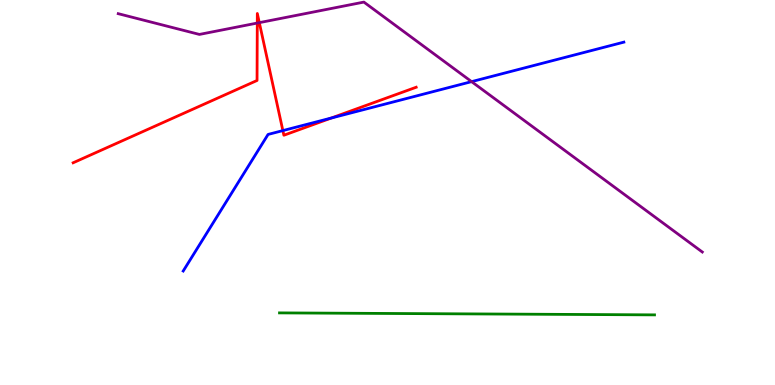[{'lines': ['blue', 'red'], 'intersections': [{'x': 3.65, 'y': 6.61}, {'x': 4.28, 'y': 6.93}]}, {'lines': ['green', 'red'], 'intersections': []}, {'lines': ['purple', 'red'], 'intersections': [{'x': 3.32, 'y': 9.4}, {'x': 3.35, 'y': 9.41}]}, {'lines': ['blue', 'green'], 'intersections': []}, {'lines': ['blue', 'purple'], 'intersections': [{'x': 6.09, 'y': 7.88}]}, {'lines': ['green', 'purple'], 'intersections': []}]